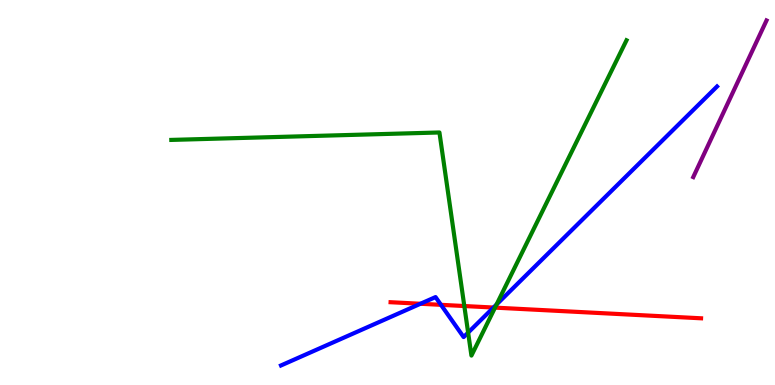[{'lines': ['blue', 'red'], 'intersections': [{'x': 5.43, 'y': 2.11}, {'x': 5.69, 'y': 2.08}, {'x': 6.37, 'y': 2.01}]}, {'lines': ['green', 'red'], 'intersections': [{'x': 5.99, 'y': 2.05}, {'x': 6.39, 'y': 2.01}]}, {'lines': ['purple', 'red'], 'intersections': []}, {'lines': ['blue', 'green'], 'intersections': [{'x': 6.04, 'y': 1.36}, {'x': 6.41, 'y': 2.09}]}, {'lines': ['blue', 'purple'], 'intersections': []}, {'lines': ['green', 'purple'], 'intersections': []}]